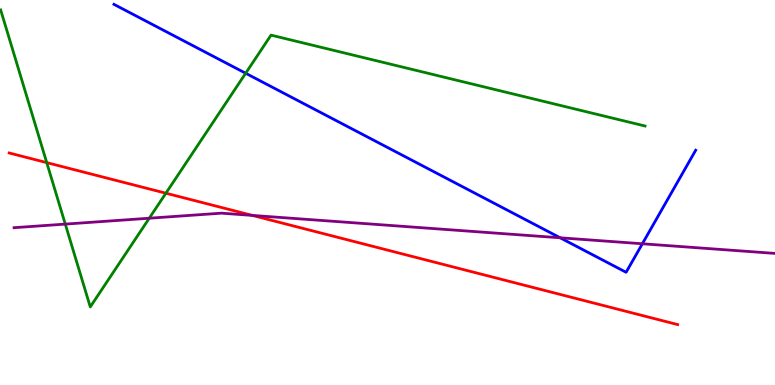[{'lines': ['blue', 'red'], 'intersections': []}, {'lines': ['green', 'red'], 'intersections': [{'x': 0.603, 'y': 5.78}, {'x': 2.14, 'y': 4.98}]}, {'lines': ['purple', 'red'], 'intersections': [{'x': 3.26, 'y': 4.4}]}, {'lines': ['blue', 'green'], 'intersections': [{'x': 3.17, 'y': 8.1}]}, {'lines': ['blue', 'purple'], 'intersections': [{'x': 7.23, 'y': 3.82}, {'x': 8.29, 'y': 3.67}]}, {'lines': ['green', 'purple'], 'intersections': [{'x': 0.842, 'y': 4.18}, {'x': 1.93, 'y': 4.33}]}]